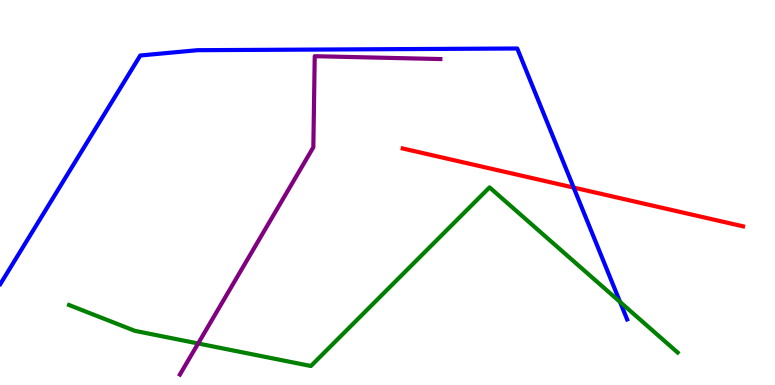[{'lines': ['blue', 'red'], 'intersections': [{'x': 7.4, 'y': 5.13}]}, {'lines': ['green', 'red'], 'intersections': []}, {'lines': ['purple', 'red'], 'intersections': []}, {'lines': ['blue', 'green'], 'intersections': [{'x': 8.0, 'y': 2.16}]}, {'lines': ['blue', 'purple'], 'intersections': []}, {'lines': ['green', 'purple'], 'intersections': [{'x': 2.56, 'y': 1.08}]}]